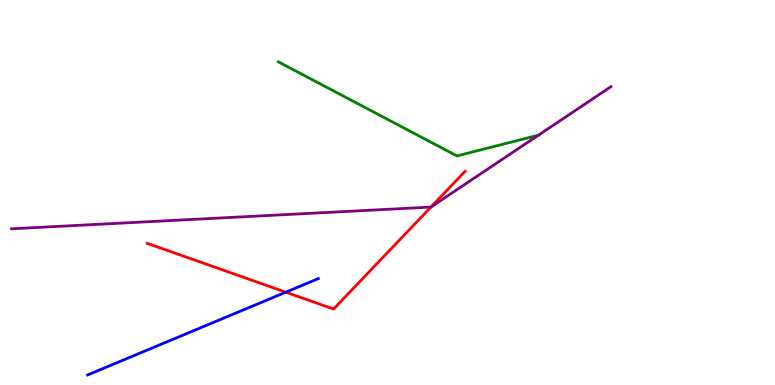[{'lines': ['blue', 'red'], 'intersections': [{'x': 3.69, 'y': 2.41}]}, {'lines': ['green', 'red'], 'intersections': []}, {'lines': ['purple', 'red'], 'intersections': [{'x': 5.56, 'y': 4.62}]}, {'lines': ['blue', 'green'], 'intersections': []}, {'lines': ['blue', 'purple'], 'intersections': []}, {'lines': ['green', 'purple'], 'intersections': [{'x': 6.95, 'y': 6.49}]}]